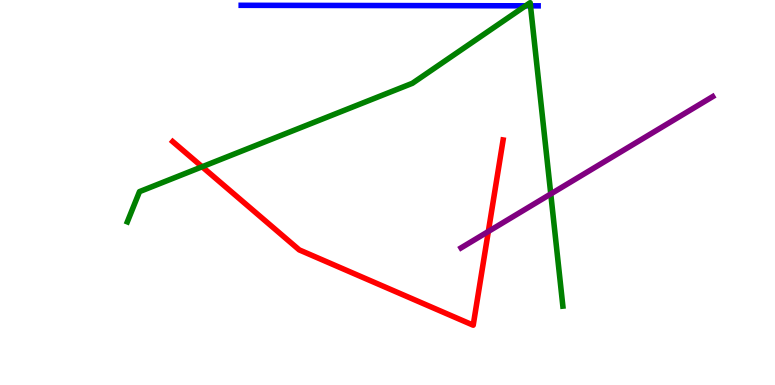[{'lines': ['blue', 'red'], 'intersections': []}, {'lines': ['green', 'red'], 'intersections': [{'x': 2.61, 'y': 5.67}]}, {'lines': ['purple', 'red'], 'intersections': [{'x': 6.3, 'y': 3.99}]}, {'lines': ['blue', 'green'], 'intersections': [{'x': 6.78, 'y': 9.85}, {'x': 6.84, 'y': 9.85}]}, {'lines': ['blue', 'purple'], 'intersections': []}, {'lines': ['green', 'purple'], 'intersections': [{'x': 7.11, 'y': 4.96}]}]